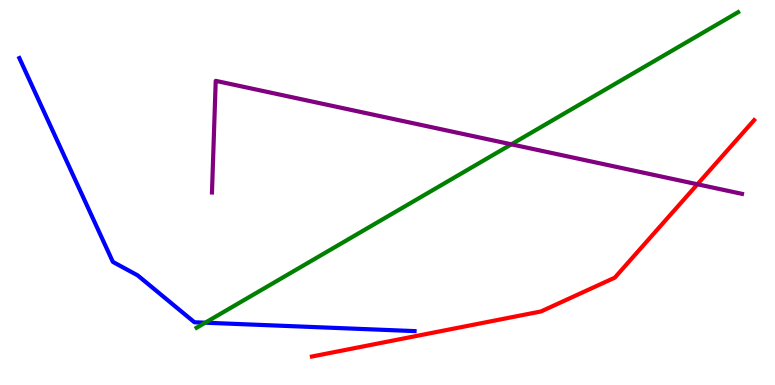[{'lines': ['blue', 'red'], 'intersections': []}, {'lines': ['green', 'red'], 'intersections': []}, {'lines': ['purple', 'red'], 'intersections': [{'x': 9.0, 'y': 5.21}]}, {'lines': ['blue', 'green'], 'intersections': [{'x': 2.65, 'y': 1.62}]}, {'lines': ['blue', 'purple'], 'intersections': []}, {'lines': ['green', 'purple'], 'intersections': [{'x': 6.6, 'y': 6.25}]}]